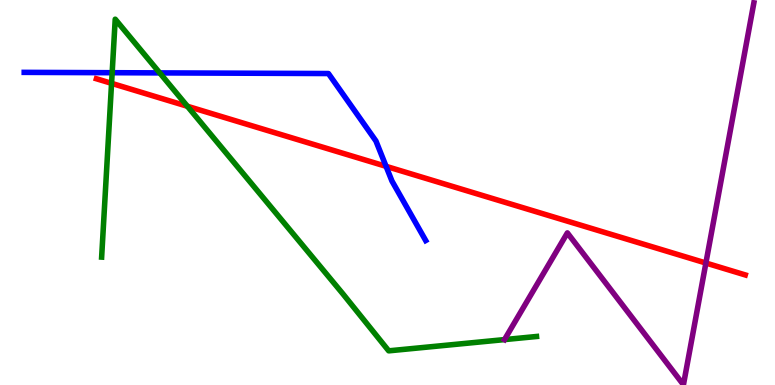[{'lines': ['blue', 'red'], 'intersections': [{'x': 4.98, 'y': 5.68}]}, {'lines': ['green', 'red'], 'intersections': [{'x': 1.44, 'y': 7.84}, {'x': 2.42, 'y': 7.24}]}, {'lines': ['purple', 'red'], 'intersections': [{'x': 9.11, 'y': 3.17}]}, {'lines': ['blue', 'green'], 'intersections': [{'x': 1.45, 'y': 8.11}, {'x': 2.06, 'y': 8.11}]}, {'lines': ['blue', 'purple'], 'intersections': []}, {'lines': ['green', 'purple'], 'intersections': []}]